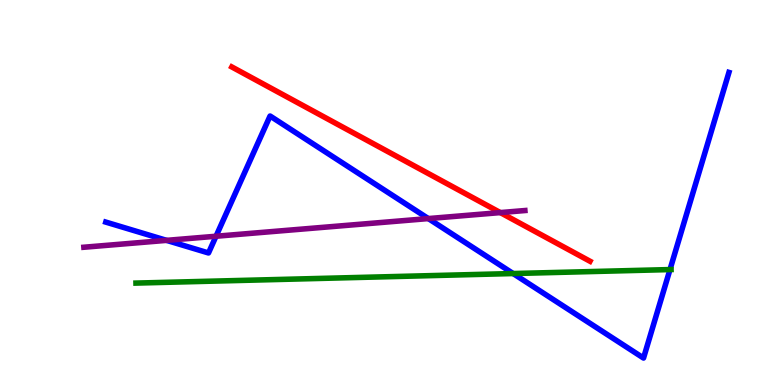[{'lines': ['blue', 'red'], 'intersections': []}, {'lines': ['green', 'red'], 'intersections': []}, {'lines': ['purple', 'red'], 'intersections': [{'x': 6.46, 'y': 4.48}]}, {'lines': ['blue', 'green'], 'intersections': [{'x': 6.62, 'y': 2.9}, {'x': 8.64, 'y': 3.0}]}, {'lines': ['blue', 'purple'], 'intersections': [{'x': 2.15, 'y': 3.76}, {'x': 2.79, 'y': 3.86}, {'x': 5.53, 'y': 4.32}]}, {'lines': ['green', 'purple'], 'intersections': []}]